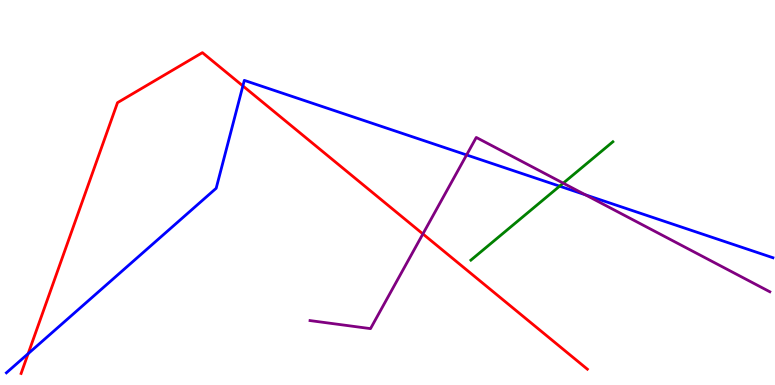[{'lines': ['blue', 'red'], 'intersections': [{'x': 0.363, 'y': 0.813}, {'x': 3.13, 'y': 7.77}]}, {'lines': ['green', 'red'], 'intersections': []}, {'lines': ['purple', 'red'], 'intersections': [{'x': 5.46, 'y': 3.92}]}, {'lines': ['blue', 'green'], 'intersections': [{'x': 7.22, 'y': 5.16}]}, {'lines': ['blue', 'purple'], 'intersections': [{'x': 6.02, 'y': 5.98}, {'x': 7.55, 'y': 4.94}]}, {'lines': ['green', 'purple'], 'intersections': [{'x': 7.27, 'y': 5.24}]}]